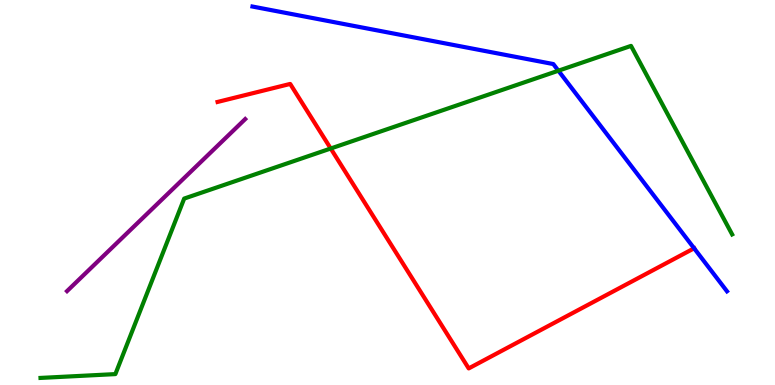[{'lines': ['blue', 'red'], 'intersections': [{'x': 8.96, 'y': 3.55}]}, {'lines': ['green', 'red'], 'intersections': [{'x': 4.27, 'y': 6.14}]}, {'lines': ['purple', 'red'], 'intersections': []}, {'lines': ['blue', 'green'], 'intersections': [{'x': 7.21, 'y': 8.16}]}, {'lines': ['blue', 'purple'], 'intersections': []}, {'lines': ['green', 'purple'], 'intersections': []}]